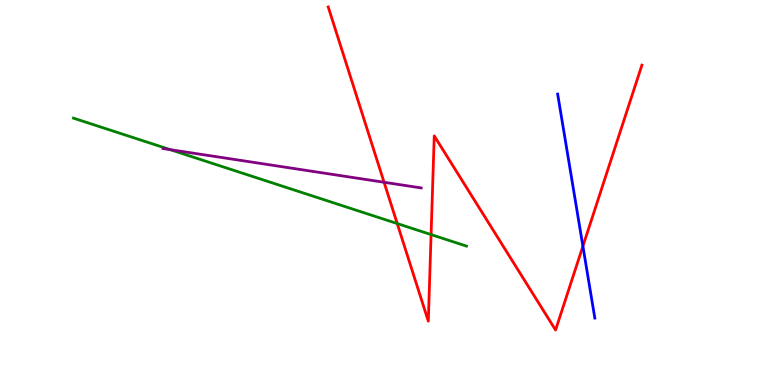[{'lines': ['blue', 'red'], 'intersections': [{'x': 7.52, 'y': 3.61}]}, {'lines': ['green', 'red'], 'intersections': [{'x': 5.13, 'y': 4.19}, {'x': 5.56, 'y': 3.91}]}, {'lines': ['purple', 'red'], 'intersections': [{'x': 4.96, 'y': 5.27}]}, {'lines': ['blue', 'green'], 'intersections': []}, {'lines': ['blue', 'purple'], 'intersections': []}, {'lines': ['green', 'purple'], 'intersections': [{'x': 2.2, 'y': 6.11}]}]